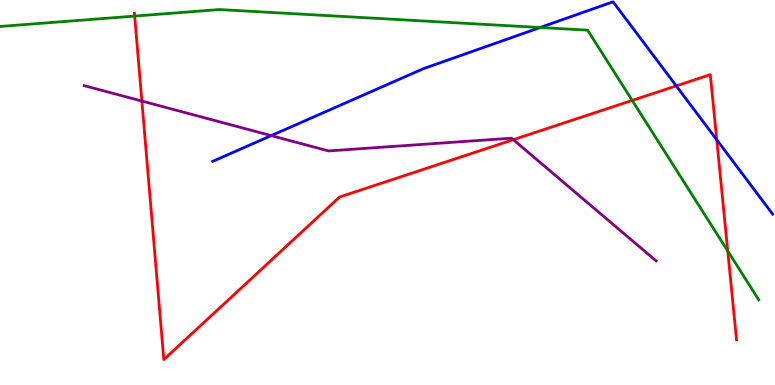[{'lines': ['blue', 'red'], 'intersections': [{'x': 8.73, 'y': 7.77}, {'x': 9.25, 'y': 6.37}]}, {'lines': ['green', 'red'], 'intersections': [{'x': 1.74, 'y': 9.58}, {'x': 8.16, 'y': 7.39}, {'x': 9.39, 'y': 3.48}]}, {'lines': ['purple', 'red'], 'intersections': [{'x': 1.83, 'y': 7.38}, {'x': 6.62, 'y': 6.37}]}, {'lines': ['blue', 'green'], 'intersections': [{'x': 6.97, 'y': 9.29}]}, {'lines': ['blue', 'purple'], 'intersections': [{'x': 3.5, 'y': 6.48}]}, {'lines': ['green', 'purple'], 'intersections': []}]